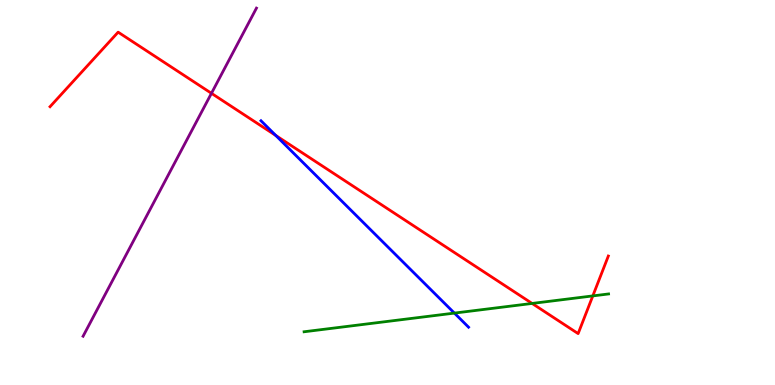[{'lines': ['blue', 'red'], 'intersections': [{'x': 3.56, 'y': 6.48}]}, {'lines': ['green', 'red'], 'intersections': [{'x': 6.87, 'y': 2.12}, {'x': 7.65, 'y': 2.31}]}, {'lines': ['purple', 'red'], 'intersections': [{'x': 2.73, 'y': 7.58}]}, {'lines': ['blue', 'green'], 'intersections': [{'x': 5.86, 'y': 1.87}]}, {'lines': ['blue', 'purple'], 'intersections': []}, {'lines': ['green', 'purple'], 'intersections': []}]